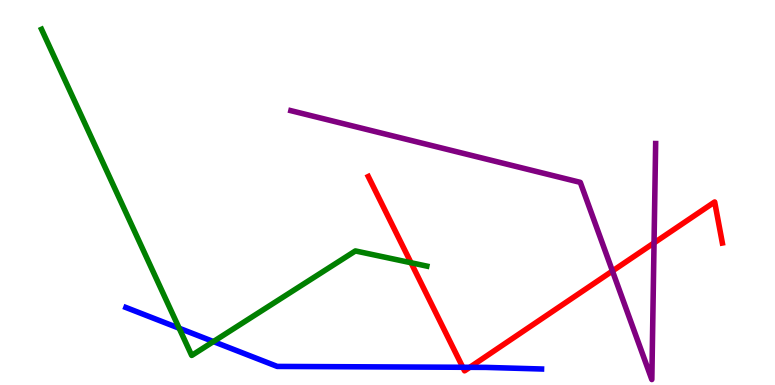[{'lines': ['blue', 'red'], 'intersections': [{'x': 5.97, 'y': 0.46}, {'x': 6.06, 'y': 0.459}]}, {'lines': ['green', 'red'], 'intersections': [{'x': 5.3, 'y': 3.18}]}, {'lines': ['purple', 'red'], 'intersections': [{'x': 7.9, 'y': 2.96}, {'x': 8.44, 'y': 3.69}]}, {'lines': ['blue', 'green'], 'intersections': [{'x': 2.31, 'y': 1.47}, {'x': 2.75, 'y': 1.13}]}, {'lines': ['blue', 'purple'], 'intersections': []}, {'lines': ['green', 'purple'], 'intersections': []}]